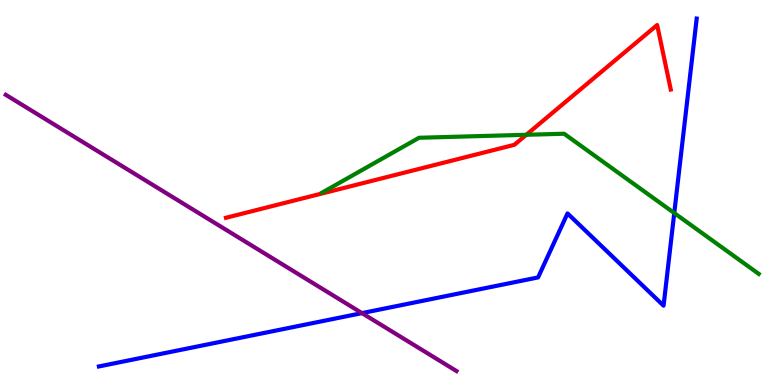[{'lines': ['blue', 'red'], 'intersections': []}, {'lines': ['green', 'red'], 'intersections': [{'x': 6.79, 'y': 6.5}]}, {'lines': ['purple', 'red'], 'intersections': []}, {'lines': ['blue', 'green'], 'intersections': [{'x': 8.7, 'y': 4.47}]}, {'lines': ['blue', 'purple'], 'intersections': [{'x': 4.67, 'y': 1.87}]}, {'lines': ['green', 'purple'], 'intersections': []}]